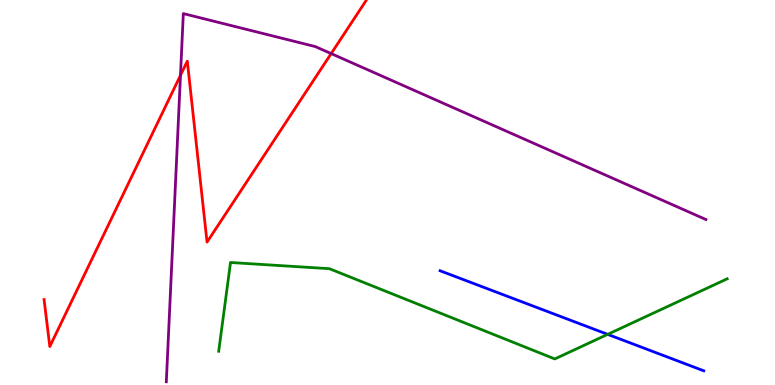[{'lines': ['blue', 'red'], 'intersections': []}, {'lines': ['green', 'red'], 'intersections': []}, {'lines': ['purple', 'red'], 'intersections': [{'x': 2.33, 'y': 8.04}, {'x': 4.27, 'y': 8.61}]}, {'lines': ['blue', 'green'], 'intersections': [{'x': 7.84, 'y': 1.32}]}, {'lines': ['blue', 'purple'], 'intersections': []}, {'lines': ['green', 'purple'], 'intersections': []}]